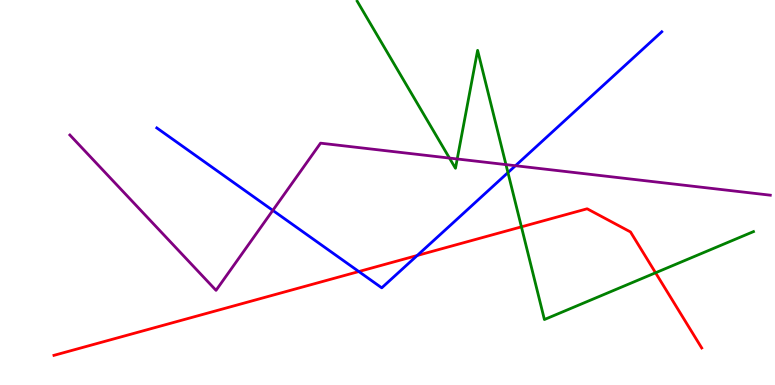[{'lines': ['blue', 'red'], 'intersections': [{'x': 4.63, 'y': 2.95}, {'x': 5.38, 'y': 3.36}]}, {'lines': ['green', 'red'], 'intersections': [{'x': 6.73, 'y': 4.11}, {'x': 8.46, 'y': 2.91}]}, {'lines': ['purple', 'red'], 'intersections': []}, {'lines': ['blue', 'green'], 'intersections': [{'x': 6.55, 'y': 5.52}]}, {'lines': ['blue', 'purple'], 'intersections': [{'x': 3.52, 'y': 4.54}, {'x': 6.65, 'y': 5.7}]}, {'lines': ['green', 'purple'], 'intersections': [{'x': 5.8, 'y': 5.89}, {'x': 5.9, 'y': 5.87}, {'x': 6.53, 'y': 5.72}]}]